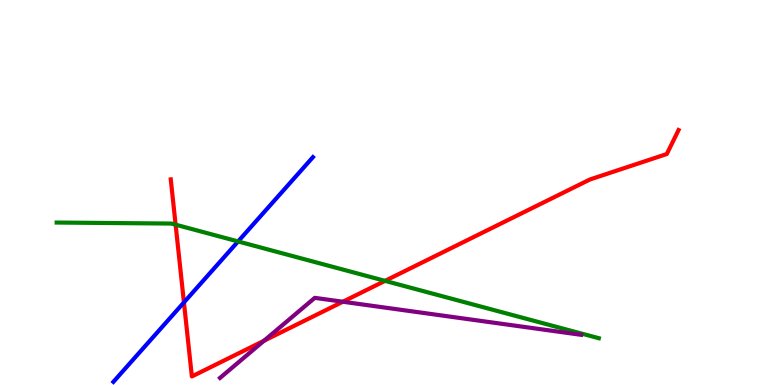[{'lines': ['blue', 'red'], 'intersections': [{'x': 2.37, 'y': 2.15}]}, {'lines': ['green', 'red'], 'intersections': [{'x': 2.27, 'y': 4.16}, {'x': 4.97, 'y': 2.7}]}, {'lines': ['purple', 'red'], 'intersections': [{'x': 3.41, 'y': 1.15}, {'x': 4.42, 'y': 2.16}]}, {'lines': ['blue', 'green'], 'intersections': [{'x': 3.07, 'y': 3.73}]}, {'lines': ['blue', 'purple'], 'intersections': []}, {'lines': ['green', 'purple'], 'intersections': []}]